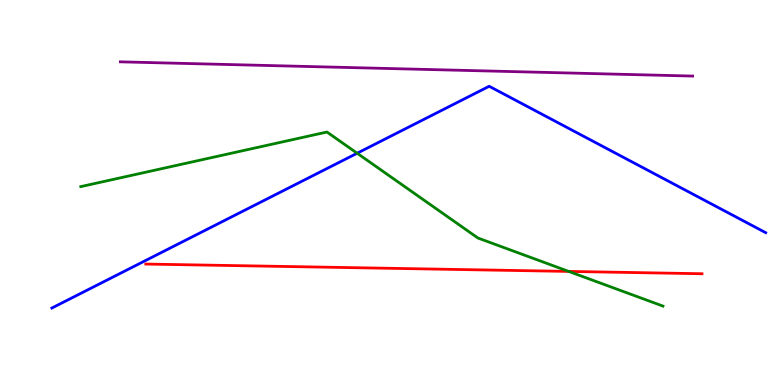[{'lines': ['blue', 'red'], 'intersections': []}, {'lines': ['green', 'red'], 'intersections': [{'x': 7.34, 'y': 2.95}]}, {'lines': ['purple', 'red'], 'intersections': []}, {'lines': ['blue', 'green'], 'intersections': [{'x': 4.61, 'y': 6.02}]}, {'lines': ['blue', 'purple'], 'intersections': []}, {'lines': ['green', 'purple'], 'intersections': []}]